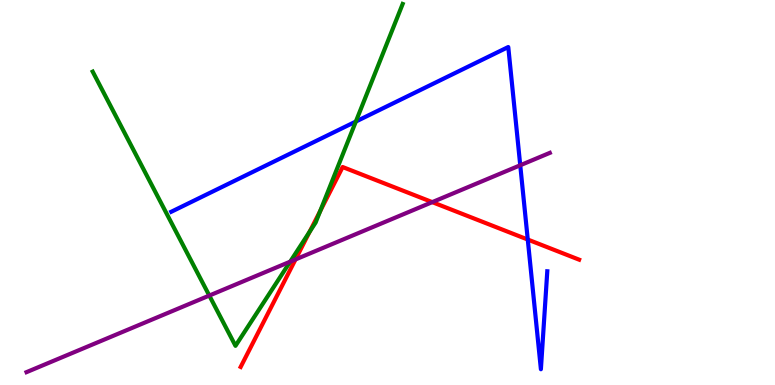[{'lines': ['blue', 'red'], 'intersections': [{'x': 6.81, 'y': 3.78}]}, {'lines': ['green', 'red'], 'intersections': [{'x': 3.99, 'y': 3.98}, {'x': 4.13, 'y': 4.52}]}, {'lines': ['purple', 'red'], 'intersections': [{'x': 3.81, 'y': 3.26}, {'x': 5.58, 'y': 4.75}]}, {'lines': ['blue', 'green'], 'intersections': [{'x': 4.59, 'y': 6.84}]}, {'lines': ['blue', 'purple'], 'intersections': [{'x': 6.71, 'y': 5.71}]}, {'lines': ['green', 'purple'], 'intersections': [{'x': 2.7, 'y': 2.32}, {'x': 3.74, 'y': 3.2}]}]